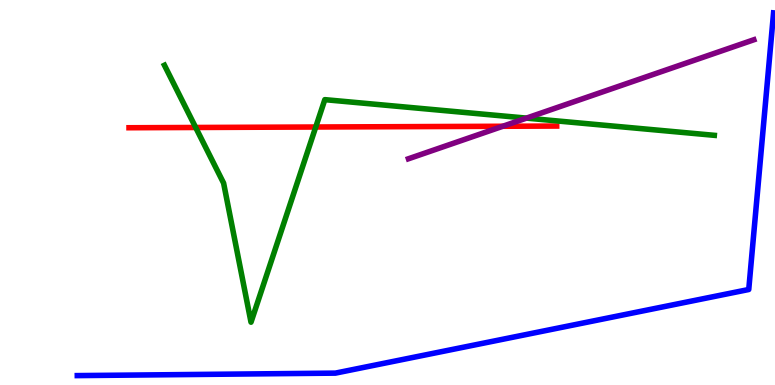[{'lines': ['blue', 'red'], 'intersections': []}, {'lines': ['green', 'red'], 'intersections': [{'x': 2.52, 'y': 6.69}, {'x': 4.07, 'y': 6.7}]}, {'lines': ['purple', 'red'], 'intersections': [{'x': 6.49, 'y': 6.72}]}, {'lines': ['blue', 'green'], 'intersections': []}, {'lines': ['blue', 'purple'], 'intersections': []}, {'lines': ['green', 'purple'], 'intersections': [{'x': 6.79, 'y': 6.93}]}]